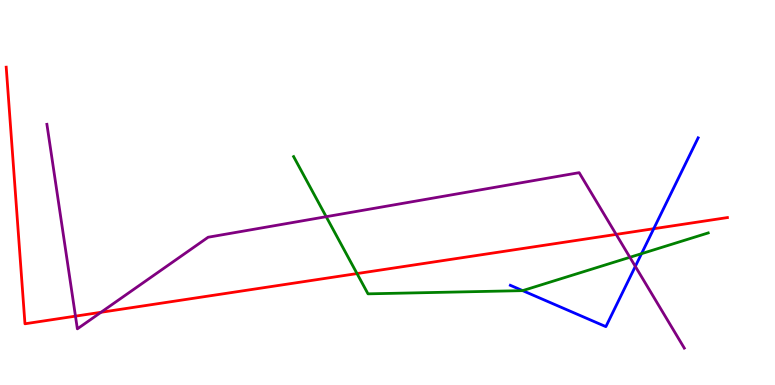[{'lines': ['blue', 'red'], 'intersections': [{'x': 8.44, 'y': 4.06}]}, {'lines': ['green', 'red'], 'intersections': [{'x': 4.61, 'y': 2.89}]}, {'lines': ['purple', 'red'], 'intersections': [{'x': 0.974, 'y': 1.79}, {'x': 1.3, 'y': 1.89}, {'x': 7.95, 'y': 3.91}]}, {'lines': ['blue', 'green'], 'intersections': [{'x': 6.74, 'y': 2.45}, {'x': 8.28, 'y': 3.41}]}, {'lines': ['blue', 'purple'], 'intersections': [{'x': 8.2, 'y': 3.08}]}, {'lines': ['green', 'purple'], 'intersections': [{'x': 4.21, 'y': 4.37}, {'x': 8.13, 'y': 3.32}]}]